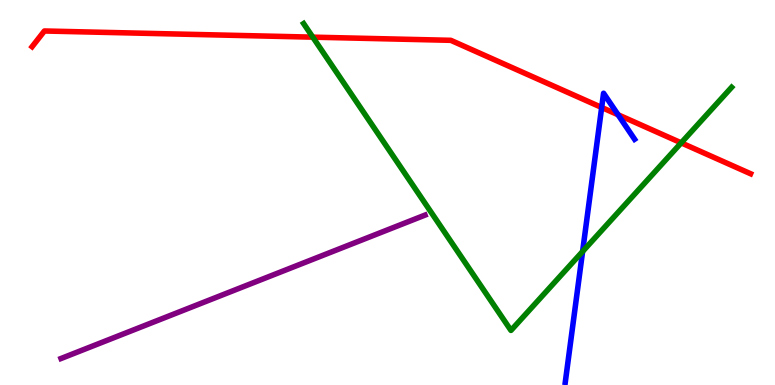[{'lines': ['blue', 'red'], 'intersections': [{'x': 7.76, 'y': 7.21}, {'x': 7.98, 'y': 7.02}]}, {'lines': ['green', 'red'], 'intersections': [{'x': 4.04, 'y': 9.03}, {'x': 8.79, 'y': 6.29}]}, {'lines': ['purple', 'red'], 'intersections': []}, {'lines': ['blue', 'green'], 'intersections': [{'x': 7.52, 'y': 3.47}]}, {'lines': ['blue', 'purple'], 'intersections': []}, {'lines': ['green', 'purple'], 'intersections': []}]